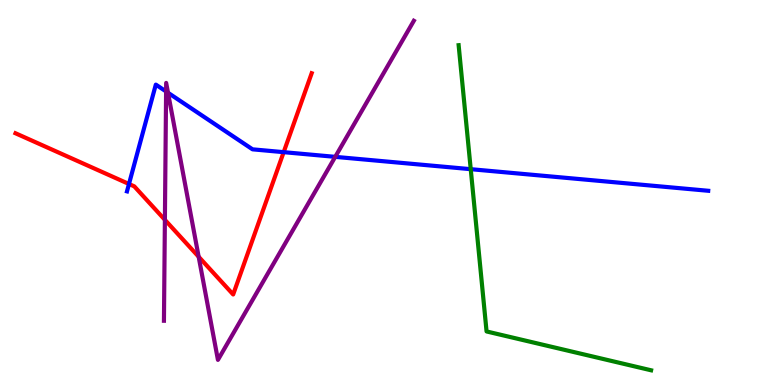[{'lines': ['blue', 'red'], 'intersections': [{'x': 1.66, 'y': 5.22}, {'x': 3.66, 'y': 6.05}]}, {'lines': ['green', 'red'], 'intersections': []}, {'lines': ['purple', 'red'], 'intersections': [{'x': 2.13, 'y': 4.29}, {'x': 2.56, 'y': 3.33}]}, {'lines': ['blue', 'green'], 'intersections': [{'x': 6.07, 'y': 5.61}]}, {'lines': ['blue', 'purple'], 'intersections': [{'x': 2.14, 'y': 7.62}, {'x': 2.17, 'y': 7.59}, {'x': 4.33, 'y': 5.93}]}, {'lines': ['green', 'purple'], 'intersections': []}]